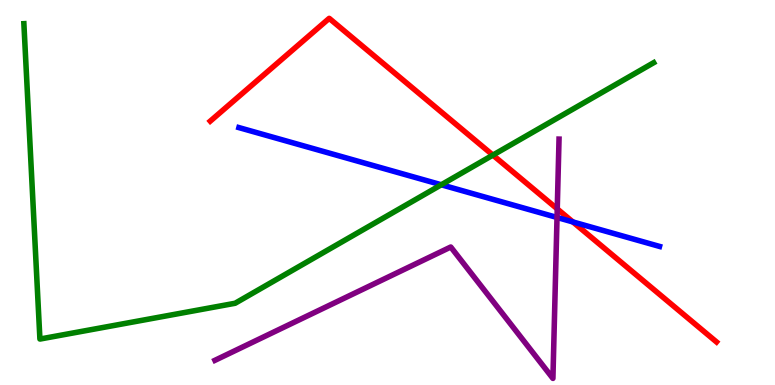[{'lines': ['blue', 'red'], 'intersections': [{'x': 7.39, 'y': 4.24}]}, {'lines': ['green', 'red'], 'intersections': [{'x': 6.36, 'y': 5.97}]}, {'lines': ['purple', 'red'], 'intersections': [{'x': 7.19, 'y': 4.57}]}, {'lines': ['blue', 'green'], 'intersections': [{'x': 5.69, 'y': 5.2}]}, {'lines': ['blue', 'purple'], 'intersections': [{'x': 7.19, 'y': 4.35}]}, {'lines': ['green', 'purple'], 'intersections': []}]